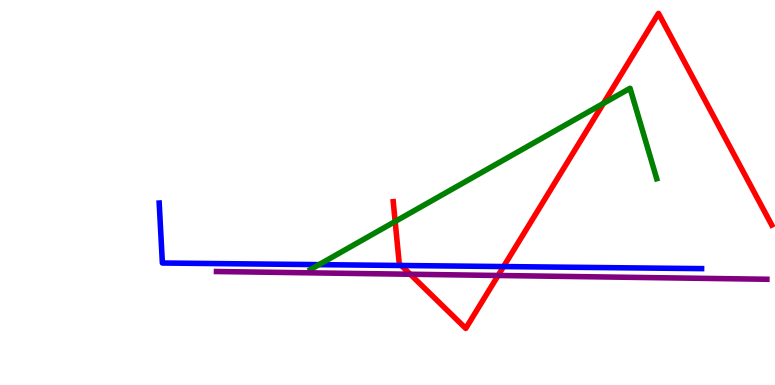[{'lines': ['blue', 'red'], 'intersections': [{'x': 5.18, 'y': 3.1}, {'x': 6.5, 'y': 3.08}]}, {'lines': ['green', 'red'], 'intersections': [{'x': 5.1, 'y': 4.25}, {'x': 7.79, 'y': 7.31}]}, {'lines': ['purple', 'red'], 'intersections': [{'x': 5.29, 'y': 2.88}, {'x': 6.43, 'y': 2.84}]}, {'lines': ['blue', 'green'], 'intersections': [{'x': 4.12, 'y': 3.13}]}, {'lines': ['blue', 'purple'], 'intersections': []}, {'lines': ['green', 'purple'], 'intersections': []}]